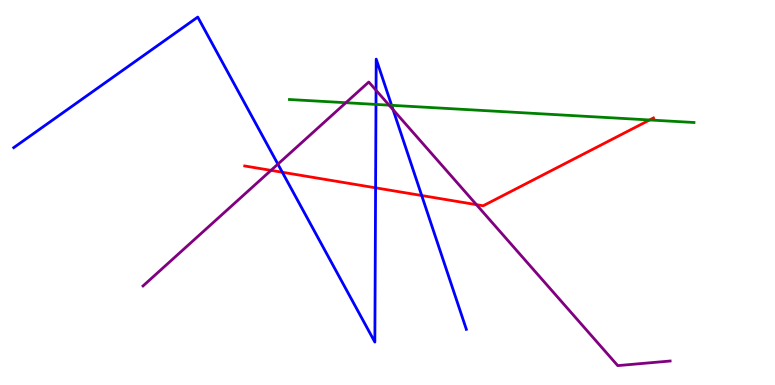[{'lines': ['blue', 'red'], 'intersections': [{'x': 3.64, 'y': 5.53}, {'x': 4.85, 'y': 5.12}, {'x': 5.44, 'y': 4.92}]}, {'lines': ['green', 'red'], 'intersections': [{'x': 8.38, 'y': 6.88}]}, {'lines': ['purple', 'red'], 'intersections': [{'x': 3.5, 'y': 5.58}, {'x': 6.15, 'y': 4.68}]}, {'lines': ['blue', 'green'], 'intersections': [{'x': 4.85, 'y': 7.29}, {'x': 5.05, 'y': 7.26}]}, {'lines': ['blue', 'purple'], 'intersections': [{'x': 3.59, 'y': 5.74}, {'x': 4.85, 'y': 7.65}, {'x': 5.07, 'y': 7.15}]}, {'lines': ['green', 'purple'], 'intersections': [{'x': 4.46, 'y': 7.33}, {'x': 5.02, 'y': 7.27}]}]